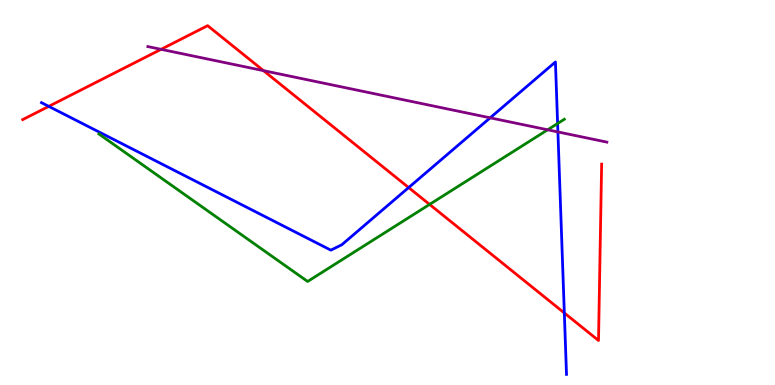[{'lines': ['blue', 'red'], 'intersections': [{'x': 0.629, 'y': 7.24}, {'x': 5.27, 'y': 5.13}, {'x': 7.28, 'y': 1.87}]}, {'lines': ['green', 'red'], 'intersections': [{'x': 5.54, 'y': 4.69}]}, {'lines': ['purple', 'red'], 'intersections': [{'x': 2.08, 'y': 8.72}, {'x': 3.4, 'y': 8.16}]}, {'lines': ['blue', 'green'], 'intersections': [{'x': 7.19, 'y': 6.79}]}, {'lines': ['blue', 'purple'], 'intersections': [{'x': 6.32, 'y': 6.94}, {'x': 7.2, 'y': 6.57}]}, {'lines': ['green', 'purple'], 'intersections': [{'x': 7.07, 'y': 6.63}]}]